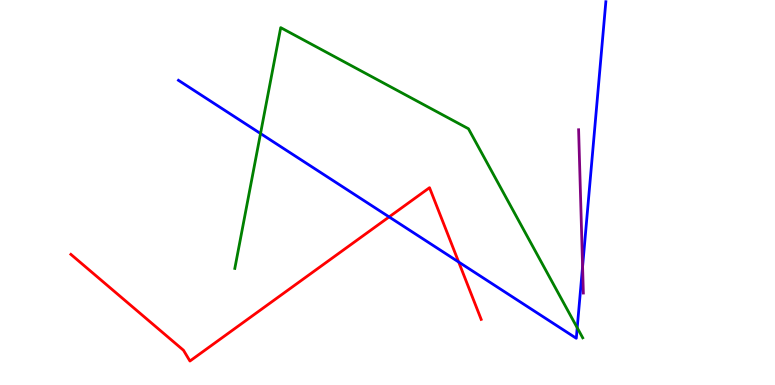[{'lines': ['blue', 'red'], 'intersections': [{'x': 5.02, 'y': 4.37}, {'x': 5.92, 'y': 3.19}]}, {'lines': ['green', 'red'], 'intersections': []}, {'lines': ['purple', 'red'], 'intersections': []}, {'lines': ['blue', 'green'], 'intersections': [{'x': 3.36, 'y': 6.53}, {'x': 7.45, 'y': 1.49}]}, {'lines': ['blue', 'purple'], 'intersections': [{'x': 7.52, 'y': 3.08}]}, {'lines': ['green', 'purple'], 'intersections': []}]